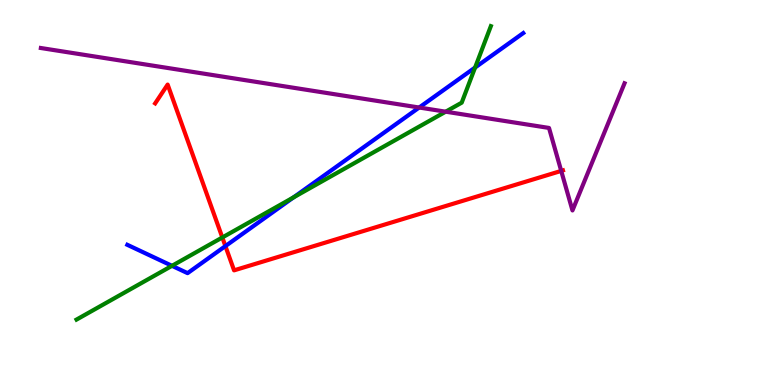[{'lines': ['blue', 'red'], 'intersections': [{'x': 2.91, 'y': 3.61}]}, {'lines': ['green', 'red'], 'intersections': [{'x': 2.87, 'y': 3.83}]}, {'lines': ['purple', 'red'], 'intersections': [{'x': 7.24, 'y': 5.56}]}, {'lines': ['blue', 'green'], 'intersections': [{'x': 2.22, 'y': 3.1}, {'x': 3.79, 'y': 4.87}, {'x': 6.13, 'y': 8.25}]}, {'lines': ['blue', 'purple'], 'intersections': [{'x': 5.41, 'y': 7.21}]}, {'lines': ['green', 'purple'], 'intersections': [{'x': 5.75, 'y': 7.1}]}]